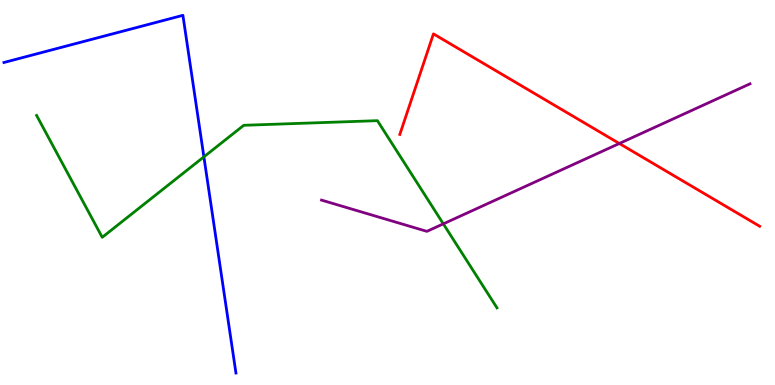[{'lines': ['blue', 'red'], 'intersections': []}, {'lines': ['green', 'red'], 'intersections': []}, {'lines': ['purple', 'red'], 'intersections': [{'x': 7.99, 'y': 6.27}]}, {'lines': ['blue', 'green'], 'intersections': [{'x': 2.63, 'y': 5.93}]}, {'lines': ['blue', 'purple'], 'intersections': []}, {'lines': ['green', 'purple'], 'intersections': [{'x': 5.72, 'y': 4.19}]}]